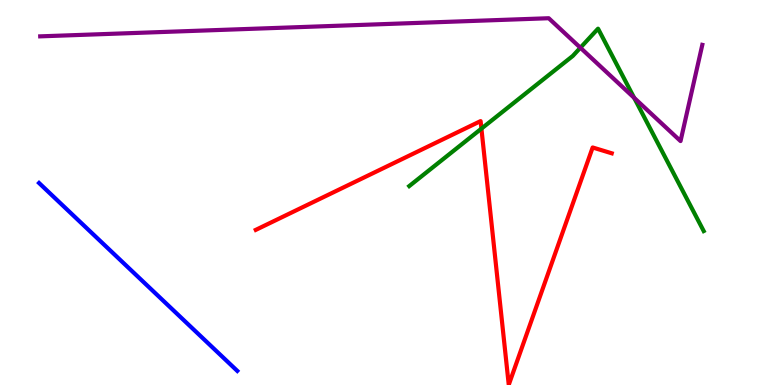[{'lines': ['blue', 'red'], 'intersections': []}, {'lines': ['green', 'red'], 'intersections': [{'x': 6.21, 'y': 6.66}]}, {'lines': ['purple', 'red'], 'intersections': []}, {'lines': ['blue', 'green'], 'intersections': []}, {'lines': ['blue', 'purple'], 'intersections': []}, {'lines': ['green', 'purple'], 'intersections': [{'x': 7.49, 'y': 8.76}, {'x': 8.18, 'y': 7.46}]}]